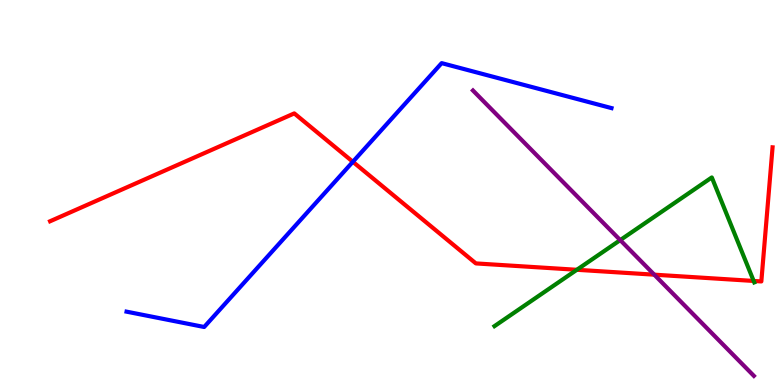[{'lines': ['blue', 'red'], 'intersections': [{'x': 4.55, 'y': 5.8}]}, {'lines': ['green', 'red'], 'intersections': [{'x': 7.44, 'y': 2.99}, {'x': 9.72, 'y': 2.7}]}, {'lines': ['purple', 'red'], 'intersections': [{'x': 8.44, 'y': 2.87}]}, {'lines': ['blue', 'green'], 'intersections': []}, {'lines': ['blue', 'purple'], 'intersections': []}, {'lines': ['green', 'purple'], 'intersections': [{'x': 8.0, 'y': 3.76}]}]